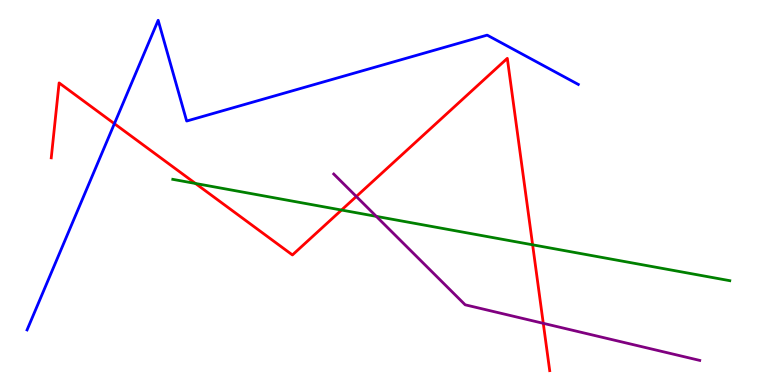[{'lines': ['blue', 'red'], 'intersections': [{'x': 1.48, 'y': 6.79}]}, {'lines': ['green', 'red'], 'intersections': [{'x': 2.52, 'y': 5.23}, {'x': 4.41, 'y': 4.54}, {'x': 6.87, 'y': 3.64}]}, {'lines': ['purple', 'red'], 'intersections': [{'x': 4.6, 'y': 4.9}, {'x': 7.01, 'y': 1.6}]}, {'lines': ['blue', 'green'], 'intersections': []}, {'lines': ['blue', 'purple'], 'intersections': []}, {'lines': ['green', 'purple'], 'intersections': [{'x': 4.86, 'y': 4.38}]}]